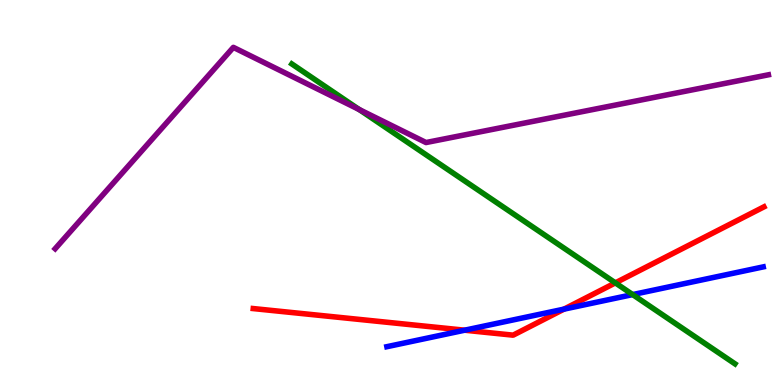[{'lines': ['blue', 'red'], 'intersections': [{'x': 6.0, 'y': 1.42}, {'x': 7.28, 'y': 1.97}]}, {'lines': ['green', 'red'], 'intersections': [{'x': 7.94, 'y': 2.65}]}, {'lines': ['purple', 'red'], 'intersections': []}, {'lines': ['blue', 'green'], 'intersections': [{'x': 8.16, 'y': 2.35}]}, {'lines': ['blue', 'purple'], 'intersections': []}, {'lines': ['green', 'purple'], 'intersections': [{'x': 4.63, 'y': 7.16}]}]